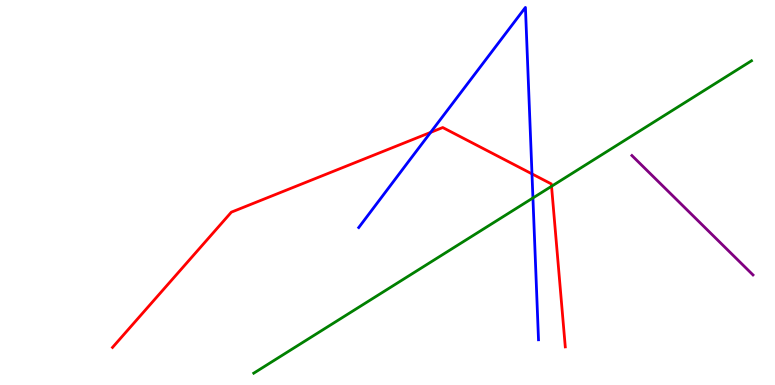[{'lines': ['blue', 'red'], 'intersections': [{'x': 5.56, 'y': 6.56}, {'x': 6.86, 'y': 5.48}]}, {'lines': ['green', 'red'], 'intersections': [{'x': 7.12, 'y': 5.16}]}, {'lines': ['purple', 'red'], 'intersections': []}, {'lines': ['blue', 'green'], 'intersections': [{'x': 6.88, 'y': 4.86}]}, {'lines': ['blue', 'purple'], 'intersections': []}, {'lines': ['green', 'purple'], 'intersections': []}]